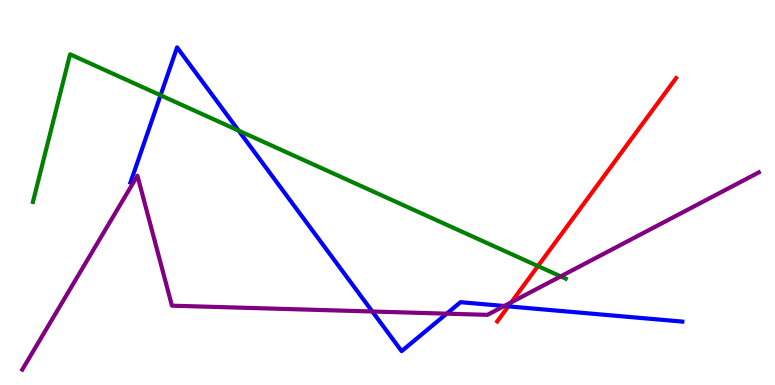[{'lines': ['blue', 'red'], 'intersections': [{'x': 6.56, 'y': 2.04}]}, {'lines': ['green', 'red'], 'intersections': [{'x': 6.94, 'y': 3.09}]}, {'lines': ['purple', 'red'], 'intersections': [{'x': 6.6, 'y': 2.15}]}, {'lines': ['blue', 'green'], 'intersections': [{'x': 2.07, 'y': 7.53}, {'x': 3.08, 'y': 6.61}]}, {'lines': ['blue', 'purple'], 'intersections': [{'x': 4.8, 'y': 1.91}, {'x': 5.76, 'y': 1.85}, {'x': 6.51, 'y': 2.05}]}, {'lines': ['green', 'purple'], 'intersections': [{'x': 7.23, 'y': 2.82}]}]